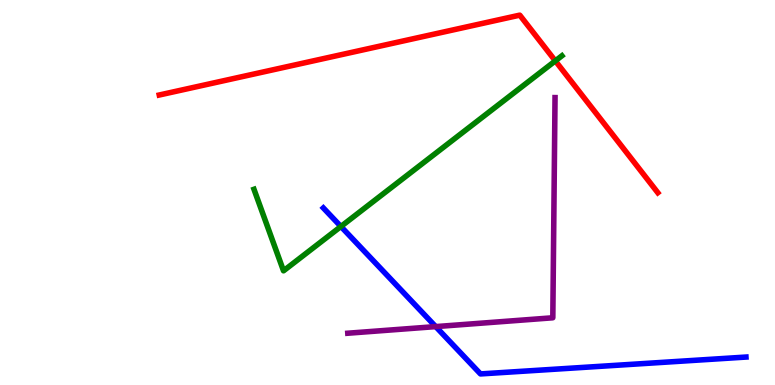[{'lines': ['blue', 'red'], 'intersections': []}, {'lines': ['green', 'red'], 'intersections': [{'x': 7.17, 'y': 8.42}]}, {'lines': ['purple', 'red'], 'intersections': []}, {'lines': ['blue', 'green'], 'intersections': [{'x': 4.4, 'y': 4.12}]}, {'lines': ['blue', 'purple'], 'intersections': [{'x': 5.62, 'y': 1.52}]}, {'lines': ['green', 'purple'], 'intersections': []}]